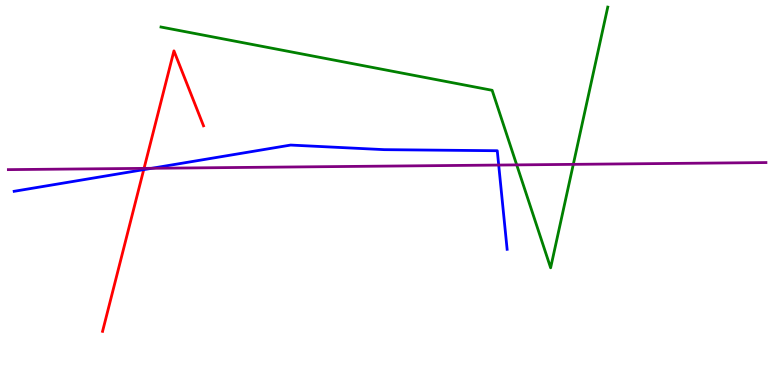[{'lines': ['blue', 'red'], 'intersections': [{'x': 1.85, 'y': 5.59}]}, {'lines': ['green', 'red'], 'intersections': []}, {'lines': ['purple', 'red'], 'intersections': [{'x': 1.86, 'y': 5.63}]}, {'lines': ['blue', 'green'], 'intersections': []}, {'lines': ['blue', 'purple'], 'intersections': [{'x': 1.96, 'y': 5.63}, {'x': 6.43, 'y': 5.71}]}, {'lines': ['green', 'purple'], 'intersections': [{'x': 6.67, 'y': 5.72}, {'x': 7.4, 'y': 5.73}]}]